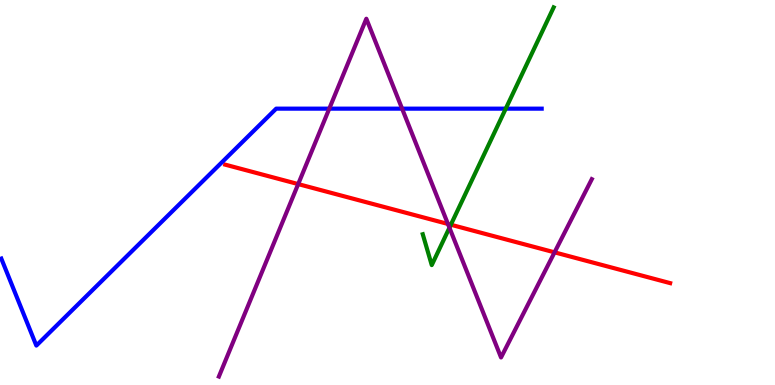[{'lines': ['blue', 'red'], 'intersections': []}, {'lines': ['green', 'red'], 'intersections': [{'x': 5.82, 'y': 4.16}]}, {'lines': ['purple', 'red'], 'intersections': [{'x': 3.85, 'y': 5.22}, {'x': 5.78, 'y': 4.18}, {'x': 7.16, 'y': 3.45}]}, {'lines': ['blue', 'green'], 'intersections': [{'x': 6.53, 'y': 7.18}]}, {'lines': ['blue', 'purple'], 'intersections': [{'x': 4.25, 'y': 7.18}, {'x': 5.19, 'y': 7.18}]}, {'lines': ['green', 'purple'], 'intersections': [{'x': 5.8, 'y': 4.09}]}]